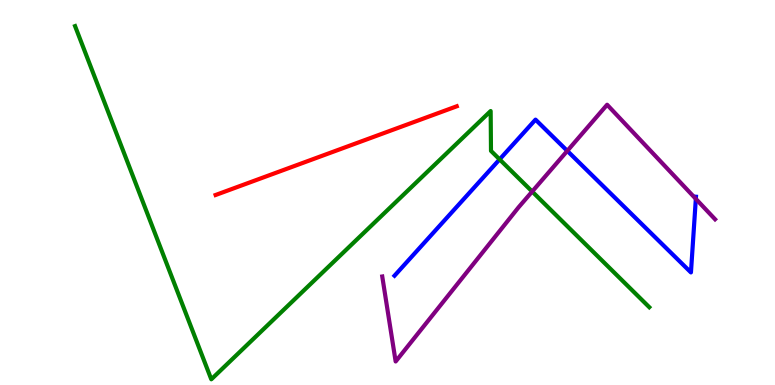[{'lines': ['blue', 'red'], 'intersections': []}, {'lines': ['green', 'red'], 'intersections': []}, {'lines': ['purple', 'red'], 'intersections': []}, {'lines': ['blue', 'green'], 'intersections': [{'x': 6.45, 'y': 5.86}]}, {'lines': ['blue', 'purple'], 'intersections': [{'x': 7.32, 'y': 6.08}, {'x': 8.98, 'y': 4.83}]}, {'lines': ['green', 'purple'], 'intersections': [{'x': 6.87, 'y': 5.02}]}]